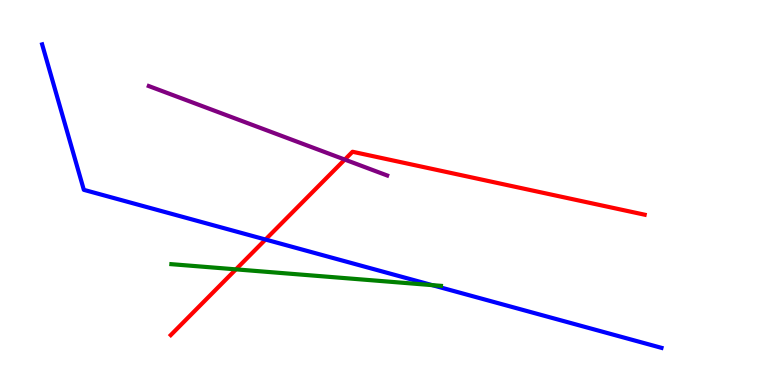[{'lines': ['blue', 'red'], 'intersections': [{'x': 3.43, 'y': 3.78}]}, {'lines': ['green', 'red'], 'intersections': [{'x': 3.04, 'y': 3.0}]}, {'lines': ['purple', 'red'], 'intersections': [{'x': 4.45, 'y': 5.86}]}, {'lines': ['blue', 'green'], 'intersections': [{'x': 5.58, 'y': 2.59}]}, {'lines': ['blue', 'purple'], 'intersections': []}, {'lines': ['green', 'purple'], 'intersections': []}]